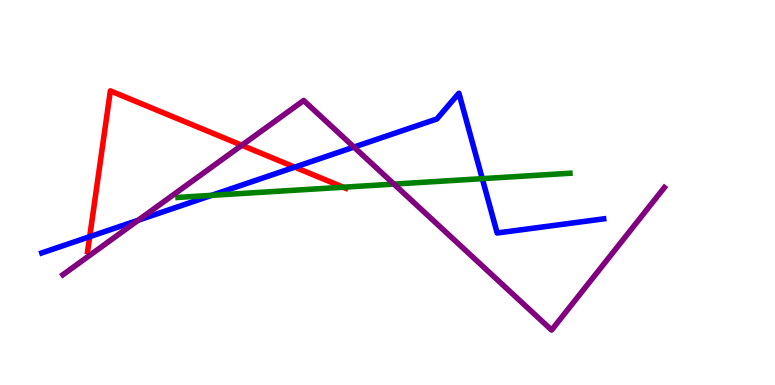[{'lines': ['blue', 'red'], 'intersections': [{'x': 1.16, 'y': 3.85}, {'x': 3.8, 'y': 5.66}]}, {'lines': ['green', 'red'], 'intersections': [{'x': 4.43, 'y': 5.14}]}, {'lines': ['purple', 'red'], 'intersections': [{'x': 3.12, 'y': 6.23}]}, {'lines': ['blue', 'green'], 'intersections': [{'x': 2.73, 'y': 4.93}, {'x': 6.22, 'y': 5.36}]}, {'lines': ['blue', 'purple'], 'intersections': [{'x': 1.78, 'y': 4.28}, {'x': 4.57, 'y': 6.18}]}, {'lines': ['green', 'purple'], 'intersections': [{'x': 5.08, 'y': 5.22}]}]